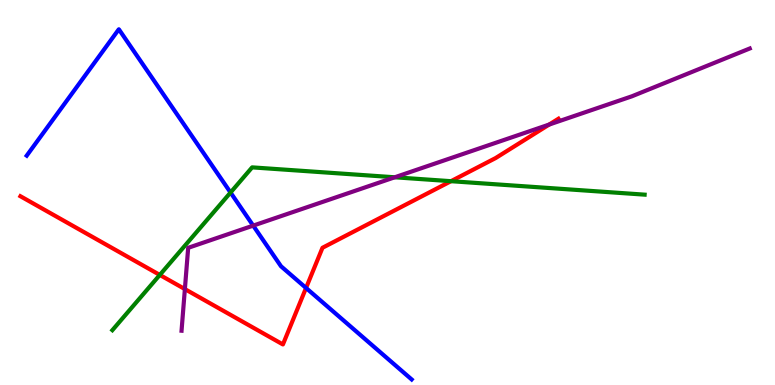[{'lines': ['blue', 'red'], 'intersections': [{'x': 3.95, 'y': 2.52}]}, {'lines': ['green', 'red'], 'intersections': [{'x': 2.06, 'y': 2.86}, {'x': 5.82, 'y': 5.29}]}, {'lines': ['purple', 'red'], 'intersections': [{'x': 2.39, 'y': 2.49}, {'x': 7.09, 'y': 6.76}]}, {'lines': ['blue', 'green'], 'intersections': [{'x': 2.97, 'y': 5.0}]}, {'lines': ['blue', 'purple'], 'intersections': [{'x': 3.27, 'y': 4.14}]}, {'lines': ['green', 'purple'], 'intersections': [{'x': 5.09, 'y': 5.4}]}]